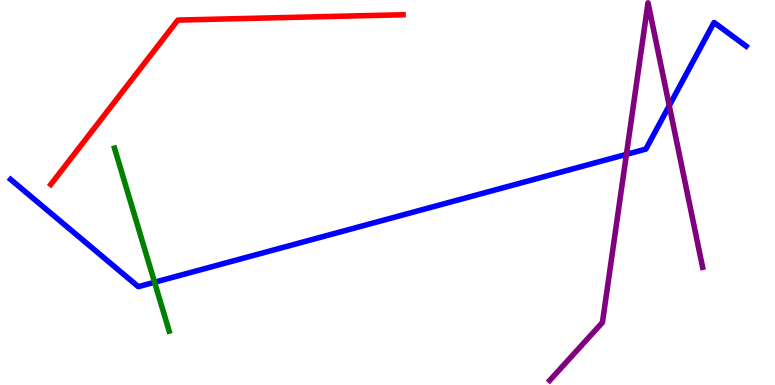[{'lines': ['blue', 'red'], 'intersections': []}, {'lines': ['green', 'red'], 'intersections': []}, {'lines': ['purple', 'red'], 'intersections': []}, {'lines': ['blue', 'green'], 'intersections': [{'x': 1.99, 'y': 2.67}]}, {'lines': ['blue', 'purple'], 'intersections': [{'x': 8.08, 'y': 5.99}, {'x': 8.64, 'y': 7.26}]}, {'lines': ['green', 'purple'], 'intersections': []}]